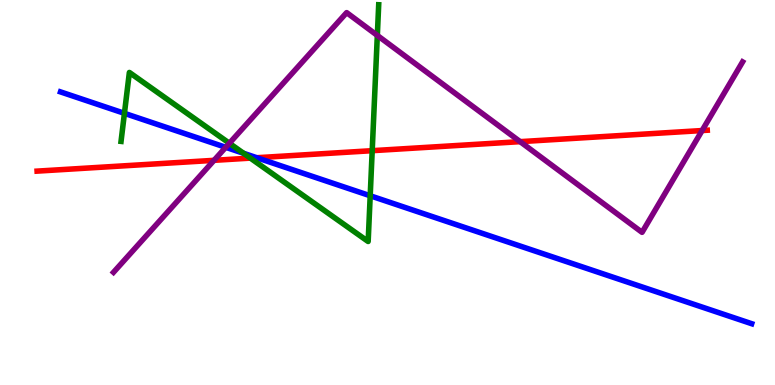[{'lines': ['blue', 'red'], 'intersections': [{'x': 3.31, 'y': 5.9}]}, {'lines': ['green', 'red'], 'intersections': [{'x': 3.23, 'y': 5.89}, {'x': 4.8, 'y': 6.09}]}, {'lines': ['purple', 'red'], 'intersections': [{'x': 2.76, 'y': 5.84}, {'x': 6.71, 'y': 6.32}, {'x': 9.06, 'y': 6.61}]}, {'lines': ['blue', 'green'], 'intersections': [{'x': 1.61, 'y': 7.06}, {'x': 3.14, 'y': 6.02}, {'x': 4.78, 'y': 4.92}]}, {'lines': ['blue', 'purple'], 'intersections': [{'x': 2.91, 'y': 6.17}]}, {'lines': ['green', 'purple'], 'intersections': [{'x': 2.96, 'y': 6.28}, {'x': 4.87, 'y': 9.08}]}]